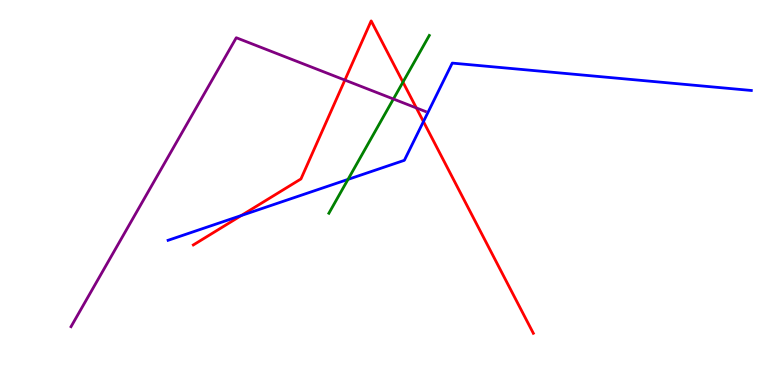[{'lines': ['blue', 'red'], 'intersections': [{'x': 3.11, 'y': 4.4}, {'x': 5.46, 'y': 6.84}]}, {'lines': ['green', 'red'], 'intersections': [{'x': 5.2, 'y': 7.87}]}, {'lines': ['purple', 'red'], 'intersections': [{'x': 4.45, 'y': 7.92}, {'x': 5.37, 'y': 7.2}]}, {'lines': ['blue', 'green'], 'intersections': [{'x': 4.49, 'y': 5.34}]}, {'lines': ['blue', 'purple'], 'intersections': []}, {'lines': ['green', 'purple'], 'intersections': [{'x': 5.08, 'y': 7.43}]}]